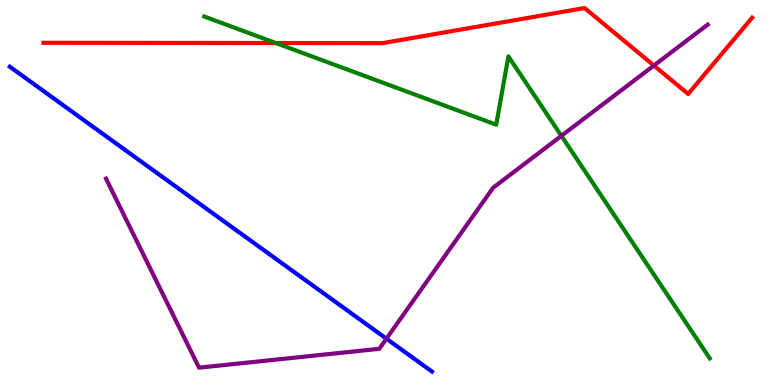[{'lines': ['blue', 'red'], 'intersections': []}, {'lines': ['green', 'red'], 'intersections': [{'x': 3.56, 'y': 8.88}]}, {'lines': ['purple', 'red'], 'intersections': [{'x': 8.44, 'y': 8.3}]}, {'lines': ['blue', 'green'], 'intersections': []}, {'lines': ['blue', 'purple'], 'intersections': [{'x': 4.99, 'y': 1.2}]}, {'lines': ['green', 'purple'], 'intersections': [{'x': 7.24, 'y': 6.47}]}]